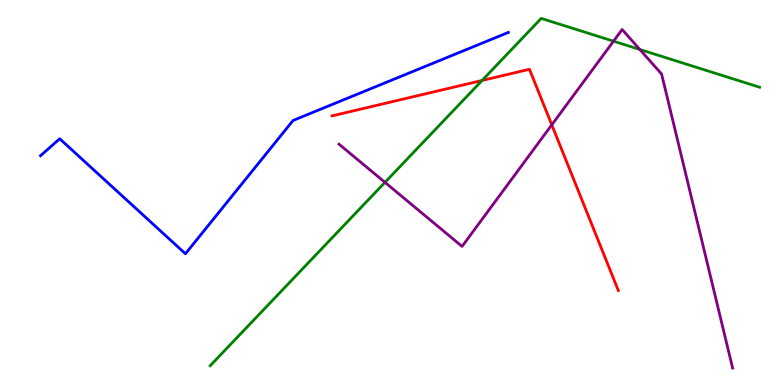[{'lines': ['blue', 'red'], 'intersections': []}, {'lines': ['green', 'red'], 'intersections': [{'x': 6.22, 'y': 7.91}]}, {'lines': ['purple', 'red'], 'intersections': [{'x': 7.12, 'y': 6.76}]}, {'lines': ['blue', 'green'], 'intersections': []}, {'lines': ['blue', 'purple'], 'intersections': []}, {'lines': ['green', 'purple'], 'intersections': [{'x': 4.97, 'y': 5.26}, {'x': 7.92, 'y': 8.93}, {'x': 8.26, 'y': 8.71}]}]